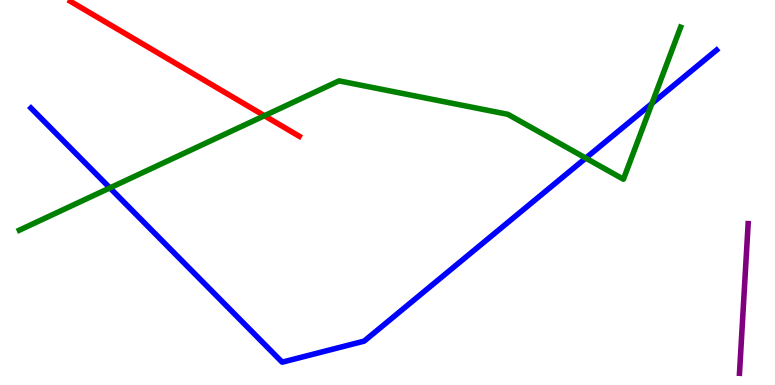[{'lines': ['blue', 'red'], 'intersections': []}, {'lines': ['green', 'red'], 'intersections': [{'x': 3.41, 'y': 6.99}]}, {'lines': ['purple', 'red'], 'intersections': []}, {'lines': ['blue', 'green'], 'intersections': [{'x': 1.42, 'y': 5.12}, {'x': 7.56, 'y': 5.89}, {'x': 8.41, 'y': 7.31}]}, {'lines': ['blue', 'purple'], 'intersections': []}, {'lines': ['green', 'purple'], 'intersections': []}]